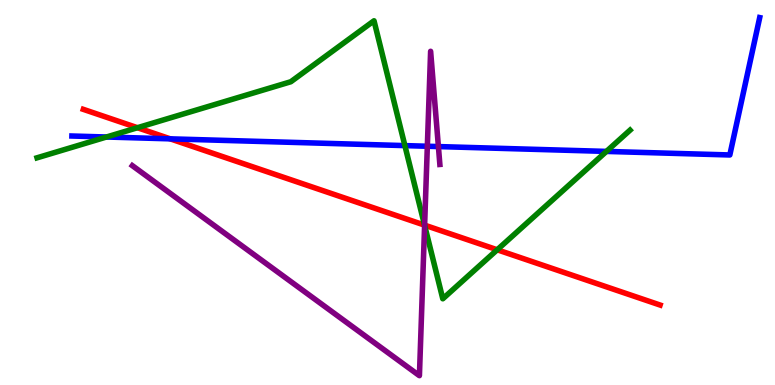[{'lines': ['blue', 'red'], 'intersections': [{'x': 2.2, 'y': 6.39}]}, {'lines': ['green', 'red'], 'intersections': [{'x': 1.77, 'y': 6.68}, {'x': 5.48, 'y': 4.15}, {'x': 6.42, 'y': 3.51}]}, {'lines': ['purple', 'red'], 'intersections': [{'x': 5.48, 'y': 4.15}]}, {'lines': ['blue', 'green'], 'intersections': [{'x': 1.37, 'y': 6.44}, {'x': 5.22, 'y': 6.22}, {'x': 7.82, 'y': 6.07}]}, {'lines': ['blue', 'purple'], 'intersections': [{'x': 5.51, 'y': 6.2}, {'x': 5.66, 'y': 6.19}]}, {'lines': ['green', 'purple'], 'intersections': [{'x': 5.48, 'y': 4.15}]}]